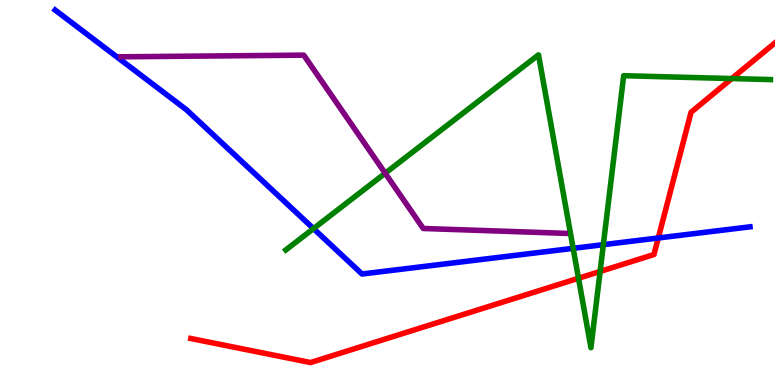[{'lines': ['blue', 'red'], 'intersections': [{'x': 8.49, 'y': 3.82}]}, {'lines': ['green', 'red'], 'intersections': [{'x': 7.46, 'y': 2.77}, {'x': 7.74, 'y': 2.95}, {'x': 9.44, 'y': 7.96}]}, {'lines': ['purple', 'red'], 'intersections': []}, {'lines': ['blue', 'green'], 'intersections': [{'x': 4.04, 'y': 4.06}, {'x': 7.4, 'y': 3.55}, {'x': 7.79, 'y': 3.65}]}, {'lines': ['blue', 'purple'], 'intersections': []}, {'lines': ['green', 'purple'], 'intersections': [{'x': 4.97, 'y': 5.5}]}]